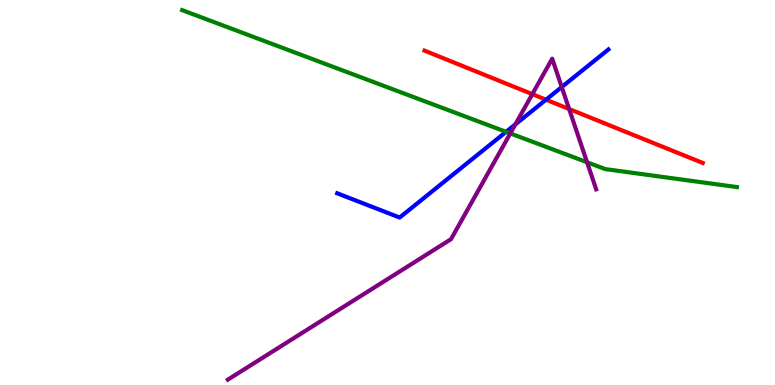[{'lines': ['blue', 'red'], 'intersections': [{'x': 7.05, 'y': 7.41}]}, {'lines': ['green', 'red'], 'intersections': []}, {'lines': ['purple', 'red'], 'intersections': [{'x': 6.87, 'y': 7.55}, {'x': 7.34, 'y': 7.17}]}, {'lines': ['blue', 'green'], 'intersections': [{'x': 6.53, 'y': 6.58}]}, {'lines': ['blue', 'purple'], 'intersections': [{'x': 6.65, 'y': 6.77}, {'x': 7.25, 'y': 7.74}]}, {'lines': ['green', 'purple'], 'intersections': [{'x': 6.58, 'y': 6.53}, {'x': 7.57, 'y': 5.79}]}]